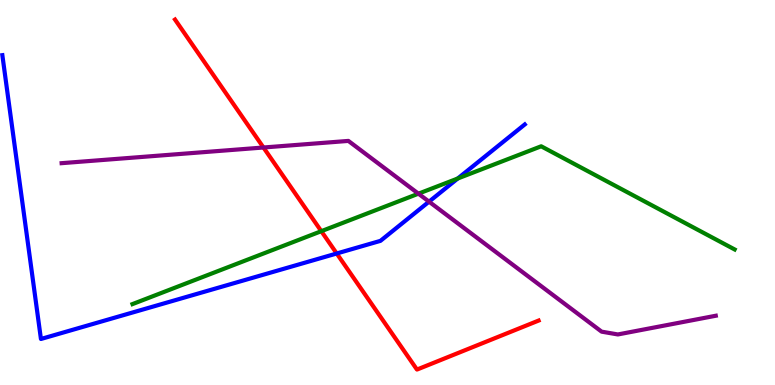[{'lines': ['blue', 'red'], 'intersections': [{'x': 4.34, 'y': 3.42}]}, {'lines': ['green', 'red'], 'intersections': [{'x': 4.15, 'y': 4.0}]}, {'lines': ['purple', 'red'], 'intersections': [{'x': 3.4, 'y': 6.17}]}, {'lines': ['blue', 'green'], 'intersections': [{'x': 5.91, 'y': 5.36}]}, {'lines': ['blue', 'purple'], 'intersections': [{'x': 5.54, 'y': 4.76}]}, {'lines': ['green', 'purple'], 'intersections': [{'x': 5.4, 'y': 4.97}]}]